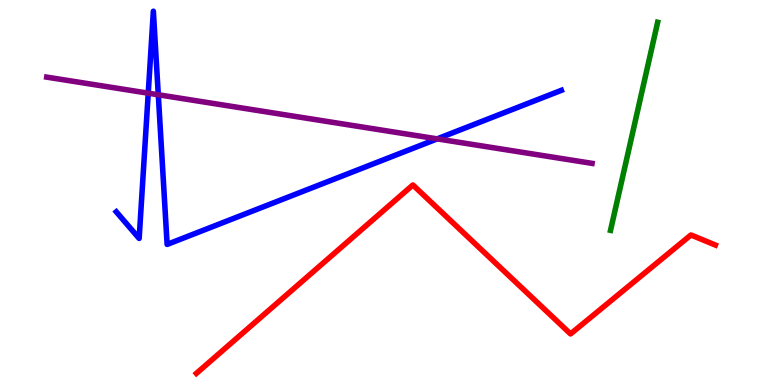[{'lines': ['blue', 'red'], 'intersections': []}, {'lines': ['green', 'red'], 'intersections': []}, {'lines': ['purple', 'red'], 'intersections': []}, {'lines': ['blue', 'green'], 'intersections': []}, {'lines': ['blue', 'purple'], 'intersections': [{'x': 1.91, 'y': 7.58}, {'x': 2.04, 'y': 7.54}, {'x': 5.64, 'y': 6.39}]}, {'lines': ['green', 'purple'], 'intersections': []}]